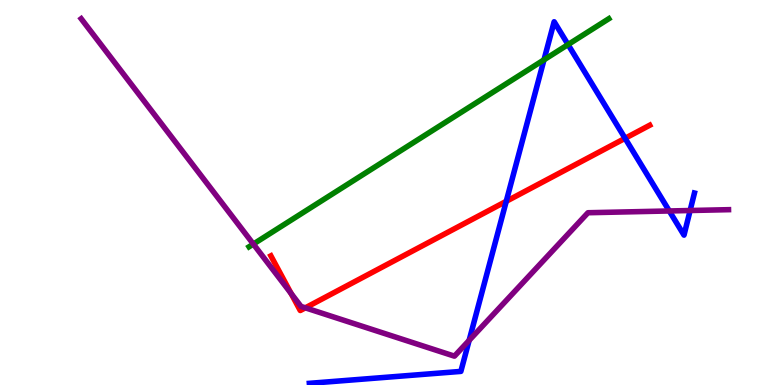[{'lines': ['blue', 'red'], 'intersections': [{'x': 6.53, 'y': 4.77}, {'x': 8.07, 'y': 6.41}]}, {'lines': ['green', 'red'], 'intersections': []}, {'lines': ['purple', 'red'], 'intersections': [{'x': 3.76, 'y': 2.38}, {'x': 3.94, 'y': 2.0}]}, {'lines': ['blue', 'green'], 'intersections': [{'x': 7.02, 'y': 8.45}, {'x': 7.33, 'y': 8.84}]}, {'lines': ['blue', 'purple'], 'intersections': [{'x': 6.05, 'y': 1.16}, {'x': 8.64, 'y': 4.52}, {'x': 8.9, 'y': 4.53}]}, {'lines': ['green', 'purple'], 'intersections': [{'x': 3.27, 'y': 3.66}]}]